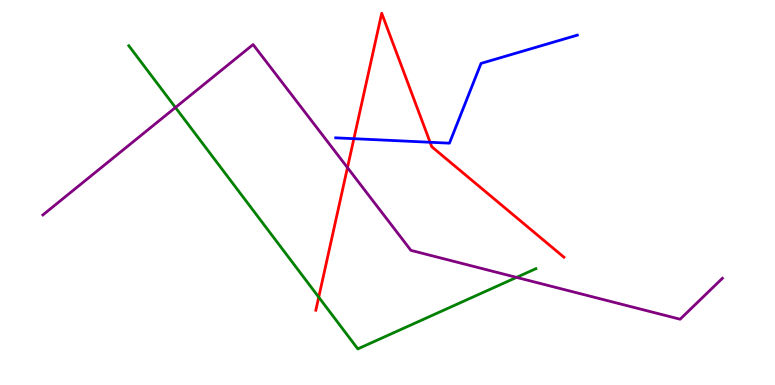[{'lines': ['blue', 'red'], 'intersections': [{'x': 4.57, 'y': 6.4}, {'x': 5.55, 'y': 6.3}]}, {'lines': ['green', 'red'], 'intersections': [{'x': 4.11, 'y': 2.28}]}, {'lines': ['purple', 'red'], 'intersections': [{'x': 4.48, 'y': 5.65}]}, {'lines': ['blue', 'green'], 'intersections': []}, {'lines': ['blue', 'purple'], 'intersections': []}, {'lines': ['green', 'purple'], 'intersections': [{'x': 2.26, 'y': 7.21}, {'x': 6.67, 'y': 2.8}]}]